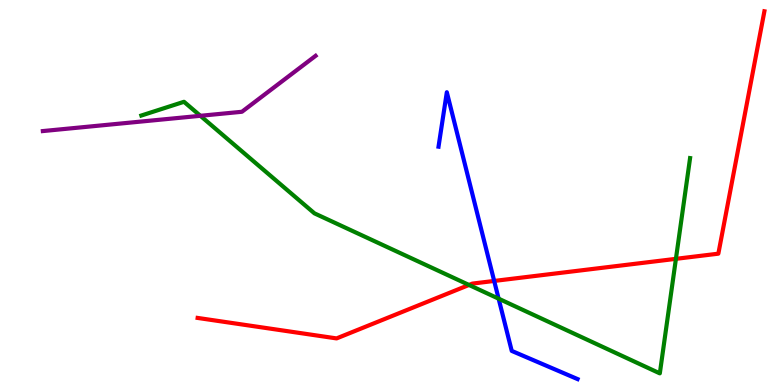[{'lines': ['blue', 'red'], 'intersections': [{'x': 6.38, 'y': 2.7}]}, {'lines': ['green', 'red'], 'intersections': [{'x': 6.05, 'y': 2.6}, {'x': 8.72, 'y': 3.28}]}, {'lines': ['purple', 'red'], 'intersections': []}, {'lines': ['blue', 'green'], 'intersections': [{'x': 6.43, 'y': 2.24}]}, {'lines': ['blue', 'purple'], 'intersections': []}, {'lines': ['green', 'purple'], 'intersections': [{'x': 2.59, 'y': 6.99}]}]